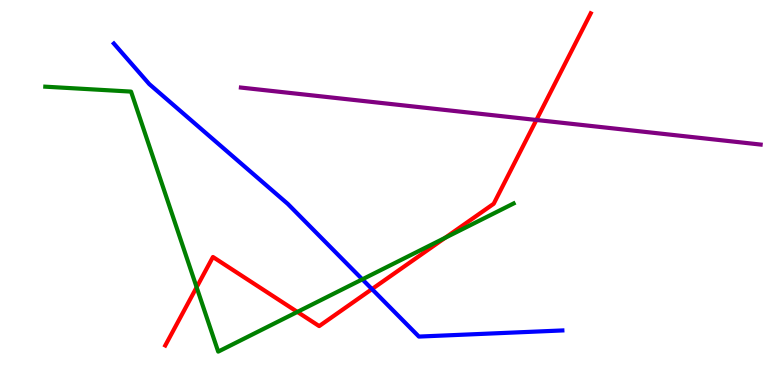[{'lines': ['blue', 'red'], 'intersections': [{'x': 4.8, 'y': 2.49}]}, {'lines': ['green', 'red'], 'intersections': [{'x': 2.54, 'y': 2.54}, {'x': 3.84, 'y': 1.9}, {'x': 5.74, 'y': 3.82}]}, {'lines': ['purple', 'red'], 'intersections': [{'x': 6.92, 'y': 6.88}]}, {'lines': ['blue', 'green'], 'intersections': [{'x': 4.68, 'y': 2.74}]}, {'lines': ['blue', 'purple'], 'intersections': []}, {'lines': ['green', 'purple'], 'intersections': []}]